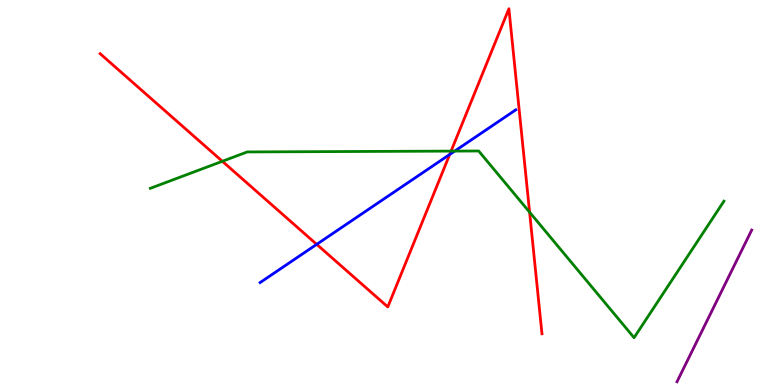[{'lines': ['blue', 'red'], 'intersections': [{'x': 4.09, 'y': 3.65}, {'x': 5.8, 'y': 5.99}]}, {'lines': ['green', 'red'], 'intersections': [{'x': 2.87, 'y': 5.81}, {'x': 5.82, 'y': 6.08}, {'x': 6.83, 'y': 4.49}]}, {'lines': ['purple', 'red'], 'intersections': []}, {'lines': ['blue', 'green'], 'intersections': [{'x': 5.87, 'y': 6.08}]}, {'lines': ['blue', 'purple'], 'intersections': []}, {'lines': ['green', 'purple'], 'intersections': []}]